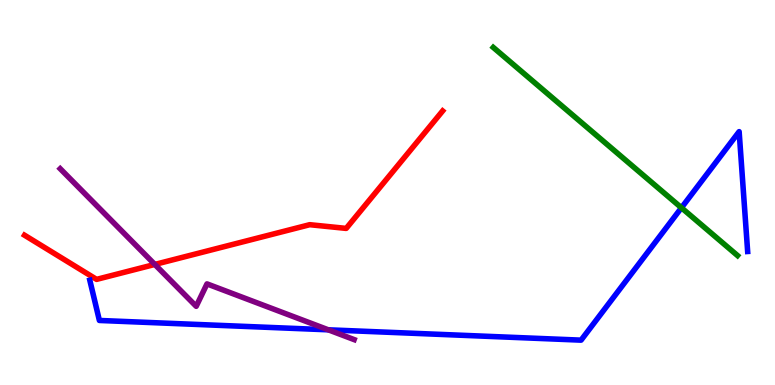[{'lines': ['blue', 'red'], 'intersections': []}, {'lines': ['green', 'red'], 'intersections': []}, {'lines': ['purple', 'red'], 'intersections': [{'x': 2.0, 'y': 3.13}]}, {'lines': ['blue', 'green'], 'intersections': [{'x': 8.79, 'y': 4.6}]}, {'lines': ['blue', 'purple'], 'intersections': [{'x': 4.24, 'y': 1.43}]}, {'lines': ['green', 'purple'], 'intersections': []}]